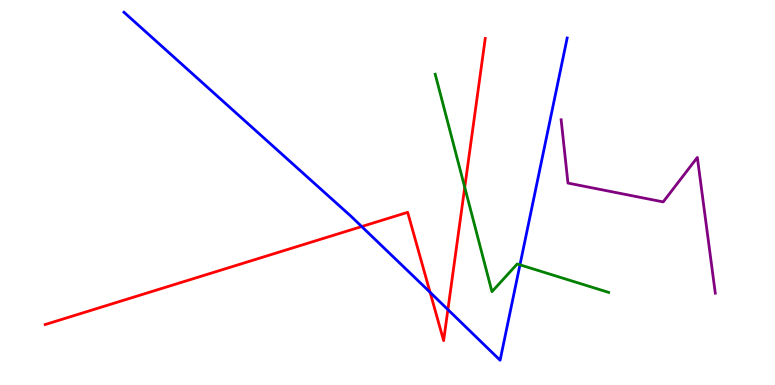[{'lines': ['blue', 'red'], 'intersections': [{'x': 4.67, 'y': 4.12}, {'x': 5.55, 'y': 2.41}, {'x': 5.78, 'y': 1.96}]}, {'lines': ['green', 'red'], 'intersections': [{'x': 6.0, 'y': 5.13}]}, {'lines': ['purple', 'red'], 'intersections': []}, {'lines': ['blue', 'green'], 'intersections': [{'x': 6.71, 'y': 3.12}]}, {'lines': ['blue', 'purple'], 'intersections': []}, {'lines': ['green', 'purple'], 'intersections': []}]